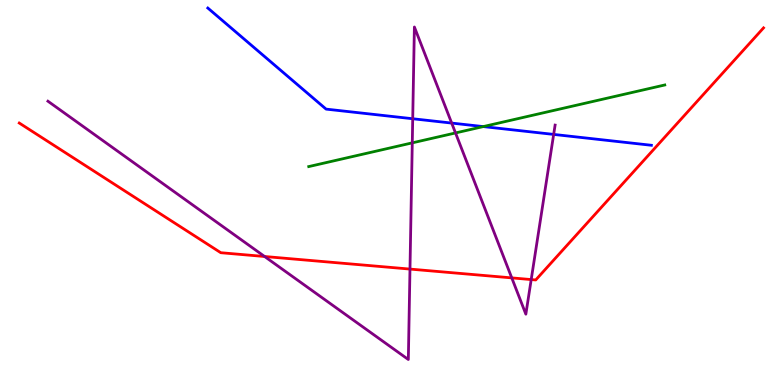[{'lines': ['blue', 'red'], 'intersections': []}, {'lines': ['green', 'red'], 'intersections': []}, {'lines': ['purple', 'red'], 'intersections': [{'x': 3.41, 'y': 3.34}, {'x': 5.29, 'y': 3.01}, {'x': 6.6, 'y': 2.78}, {'x': 6.85, 'y': 2.74}]}, {'lines': ['blue', 'green'], 'intersections': [{'x': 6.24, 'y': 6.71}]}, {'lines': ['blue', 'purple'], 'intersections': [{'x': 5.33, 'y': 6.92}, {'x': 5.83, 'y': 6.8}, {'x': 7.14, 'y': 6.51}]}, {'lines': ['green', 'purple'], 'intersections': [{'x': 5.32, 'y': 6.29}, {'x': 5.88, 'y': 6.55}]}]